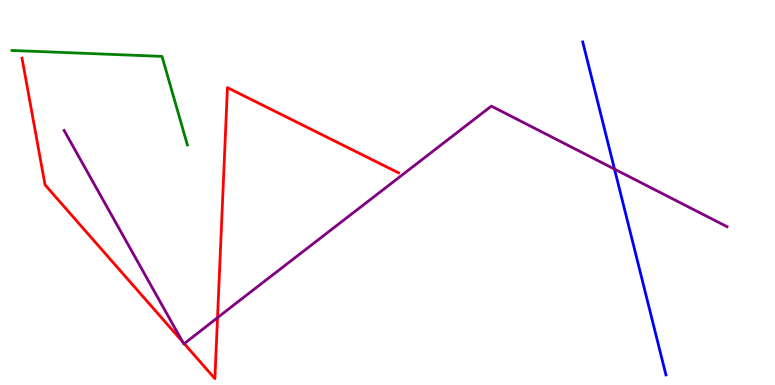[{'lines': ['blue', 'red'], 'intersections': []}, {'lines': ['green', 'red'], 'intersections': []}, {'lines': ['purple', 'red'], 'intersections': [{'x': 2.36, 'y': 1.12}, {'x': 2.38, 'y': 1.07}, {'x': 2.81, 'y': 1.75}]}, {'lines': ['blue', 'green'], 'intersections': []}, {'lines': ['blue', 'purple'], 'intersections': [{'x': 7.93, 'y': 5.61}]}, {'lines': ['green', 'purple'], 'intersections': []}]